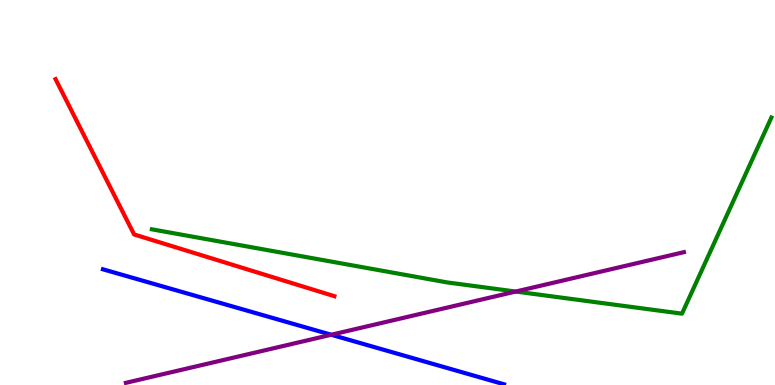[{'lines': ['blue', 'red'], 'intersections': []}, {'lines': ['green', 'red'], 'intersections': []}, {'lines': ['purple', 'red'], 'intersections': []}, {'lines': ['blue', 'green'], 'intersections': []}, {'lines': ['blue', 'purple'], 'intersections': [{'x': 4.27, 'y': 1.31}]}, {'lines': ['green', 'purple'], 'intersections': [{'x': 6.65, 'y': 2.43}]}]